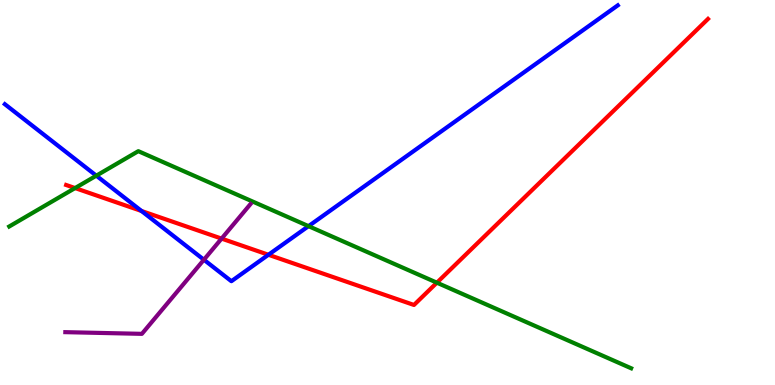[{'lines': ['blue', 'red'], 'intersections': [{'x': 1.83, 'y': 4.52}, {'x': 3.46, 'y': 3.38}]}, {'lines': ['green', 'red'], 'intersections': [{'x': 0.969, 'y': 5.12}, {'x': 5.64, 'y': 2.66}]}, {'lines': ['purple', 'red'], 'intersections': [{'x': 2.86, 'y': 3.8}]}, {'lines': ['blue', 'green'], 'intersections': [{'x': 1.24, 'y': 5.44}, {'x': 3.98, 'y': 4.13}]}, {'lines': ['blue', 'purple'], 'intersections': [{'x': 2.63, 'y': 3.25}]}, {'lines': ['green', 'purple'], 'intersections': []}]